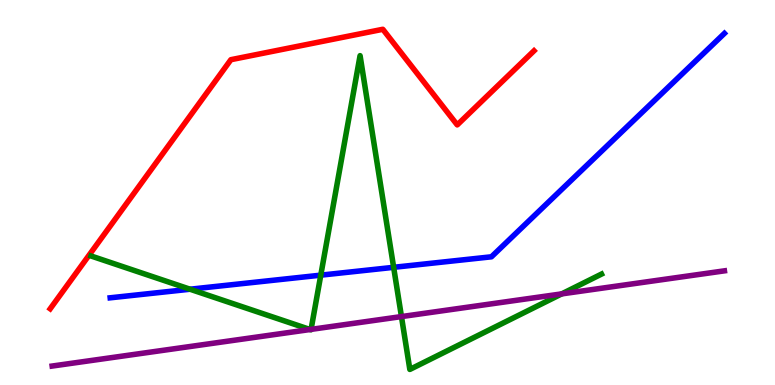[{'lines': ['blue', 'red'], 'intersections': []}, {'lines': ['green', 'red'], 'intersections': []}, {'lines': ['purple', 'red'], 'intersections': []}, {'lines': ['blue', 'green'], 'intersections': [{'x': 2.45, 'y': 2.49}, {'x': 4.14, 'y': 2.85}, {'x': 5.08, 'y': 3.06}]}, {'lines': ['blue', 'purple'], 'intersections': []}, {'lines': ['green', 'purple'], 'intersections': [{'x': 4.0, 'y': 1.44}, {'x': 4.01, 'y': 1.44}, {'x': 5.18, 'y': 1.78}, {'x': 7.25, 'y': 2.37}]}]